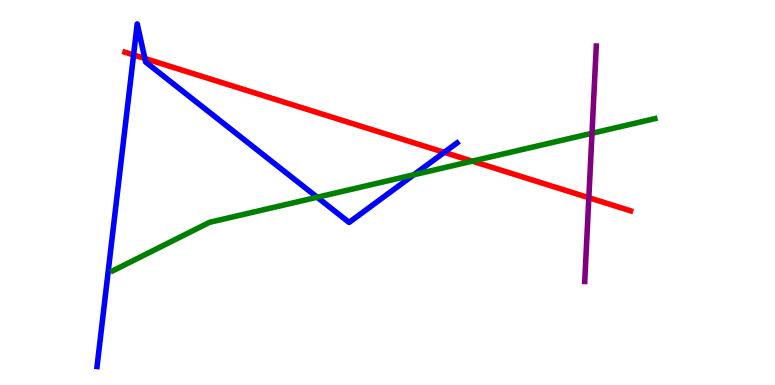[{'lines': ['blue', 'red'], 'intersections': [{'x': 1.72, 'y': 8.57}, {'x': 1.87, 'y': 8.48}, {'x': 5.73, 'y': 6.04}]}, {'lines': ['green', 'red'], 'intersections': [{'x': 6.09, 'y': 5.81}]}, {'lines': ['purple', 'red'], 'intersections': [{'x': 7.6, 'y': 4.86}]}, {'lines': ['blue', 'green'], 'intersections': [{'x': 4.09, 'y': 4.88}, {'x': 5.34, 'y': 5.46}]}, {'lines': ['blue', 'purple'], 'intersections': []}, {'lines': ['green', 'purple'], 'intersections': [{'x': 7.64, 'y': 6.54}]}]